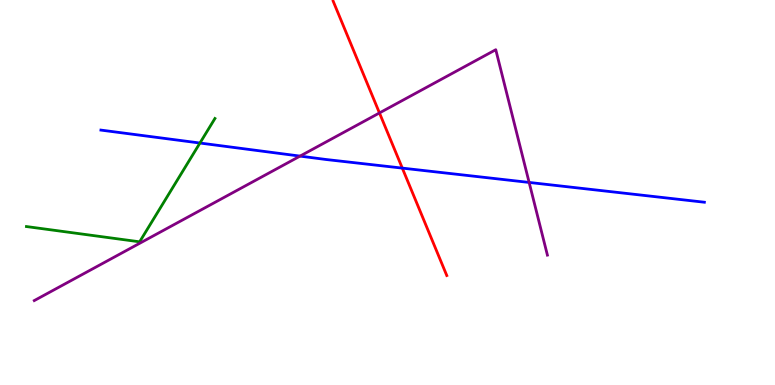[{'lines': ['blue', 'red'], 'intersections': [{'x': 5.19, 'y': 5.63}]}, {'lines': ['green', 'red'], 'intersections': []}, {'lines': ['purple', 'red'], 'intersections': [{'x': 4.9, 'y': 7.07}]}, {'lines': ['blue', 'green'], 'intersections': [{'x': 2.58, 'y': 6.28}]}, {'lines': ['blue', 'purple'], 'intersections': [{'x': 3.87, 'y': 5.95}, {'x': 6.83, 'y': 5.26}]}, {'lines': ['green', 'purple'], 'intersections': []}]